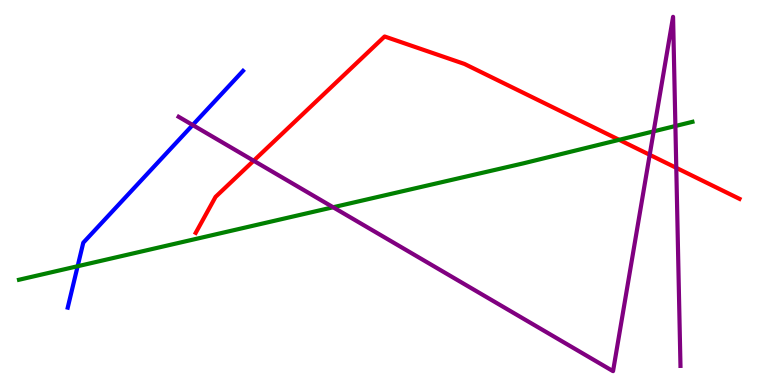[{'lines': ['blue', 'red'], 'intersections': []}, {'lines': ['green', 'red'], 'intersections': [{'x': 7.99, 'y': 6.37}]}, {'lines': ['purple', 'red'], 'intersections': [{'x': 3.27, 'y': 5.83}, {'x': 8.38, 'y': 5.98}, {'x': 8.73, 'y': 5.64}]}, {'lines': ['blue', 'green'], 'intersections': [{'x': 1.0, 'y': 3.09}]}, {'lines': ['blue', 'purple'], 'intersections': [{'x': 2.49, 'y': 6.75}]}, {'lines': ['green', 'purple'], 'intersections': [{'x': 4.3, 'y': 4.62}, {'x': 8.43, 'y': 6.59}, {'x': 8.71, 'y': 6.73}]}]